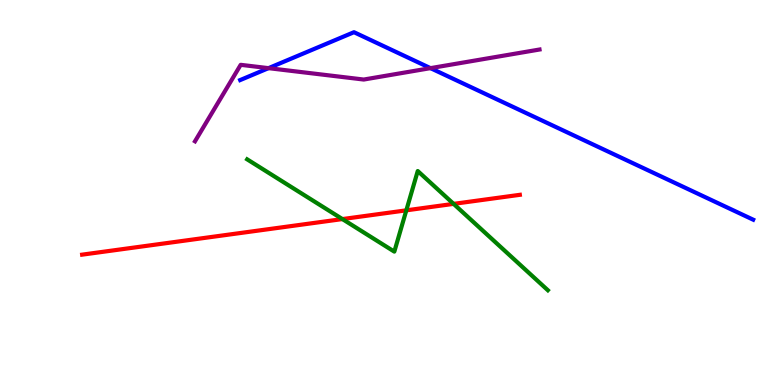[{'lines': ['blue', 'red'], 'intersections': []}, {'lines': ['green', 'red'], 'intersections': [{'x': 4.42, 'y': 4.31}, {'x': 5.24, 'y': 4.54}, {'x': 5.85, 'y': 4.7}]}, {'lines': ['purple', 'red'], 'intersections': []}, {'lines': ['blue', 'green'], 'intersections': []}, {'lines': ['blue', 'purple'], 'intersections': [{'x': 3.46, 'y': 8.23}, {'x': 5.55, 'y': 8.23}]}, {'lines': ['green', 'purple'], 'intersections': []}]